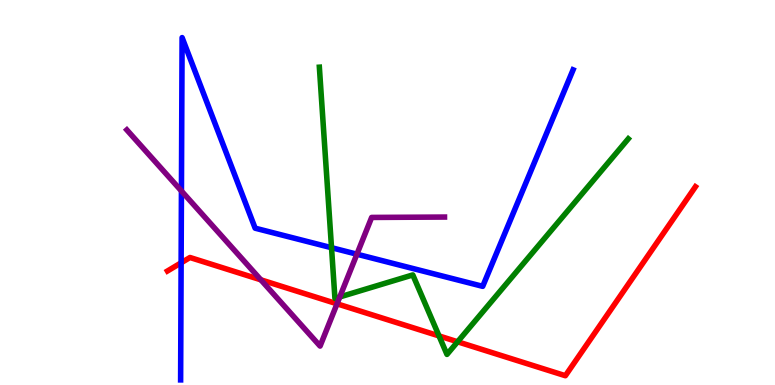[{'lines': ['blue', 'red'], 'intersections': [{'x': 2.34, 'y': 3.17}]}, {'lines': ['green', 'red'], 'intersections': [{'x': 5.66, 'y': 1.27}, {'x': 5.9, 'y': 1.12}]}, {'lines': ['purple', 'red'], 'intersections': [{'x': 3.37, 'y': 2.73}, {'x': 4.35, 'y': 2.11}]}, {'lines': ['blue', 'green'], 'intersections': [{'x': 4.28, 'y': 3.57}]}, {'lines': ['blue', 'purple'], 'intersections': [{'x': 2.34, 'y': 5.04}, {'x': 4.61, 'y': 3.4}]}, {'lines': ['green', 'purple'], 'intersections': [{'x': 4.38, 'y': 2.29}]}]